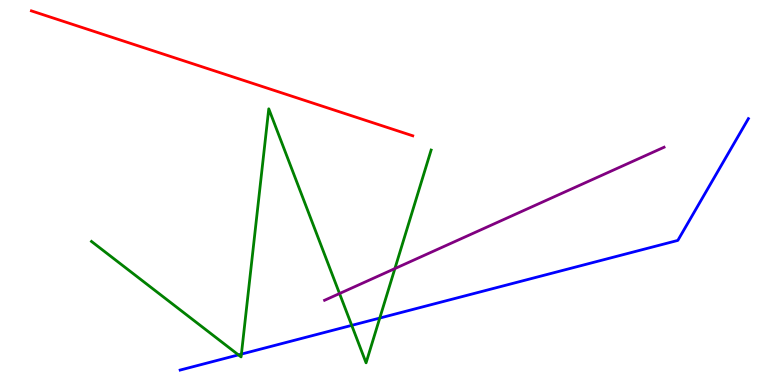[{'lines': ['blue', 'red'], 'intersections': []}, {'lines': ['green', 'red'], 'intersections': []}, {'lines': ['purple', 'red'], 'intersections': []}, {'lines': ['blue', 'green'], 'intersections': [{'x': 3.08, 'y': 0.782}, {'x': 3.11, 'y': 0.802}, {'x': 4.54, 'y': 1.55}, {'x': 4.9, 'y': 1.74}]}, {'lines': ['blue', 'purple'], 'intersections': []}, {'lines': ['green', 'purple'], 'intersections': [{'x': 4.38, 'y': 2.38}, {'x': 5.1, 'y': 3.02}]}]